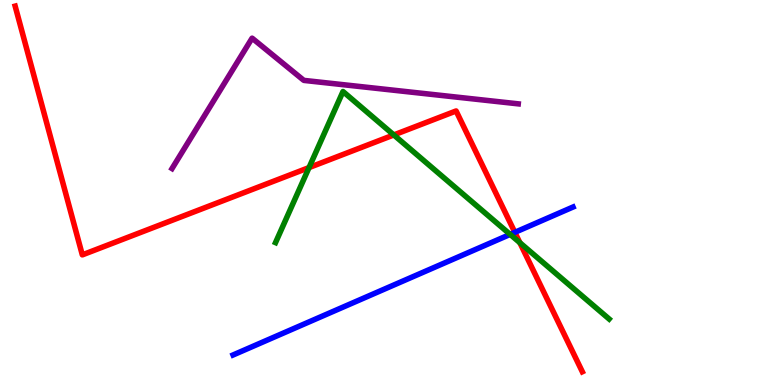[{'lines': ['blue', 'red'], 'intersections': [{'x': 6.64, 'y': 3.96}]}, {'lines': ['green', 'red'], 'intersections': [{'x': 3.99, 'y': 5.65}, {'x': 5.08, 'y': 6.49}, {'x': 6.71, 'y': 3.7}]}, {'lines': ['purple', 'red'], 'intersections': []}, {'lines': ['blue', 'green'], 'intersections': [{'x': 6.58, 'y': 3.91}]}, {'lines': ['blue', 'purple'], 'intersections': []}, {'lines': ['green', 'purple'], 'intersections': []}]